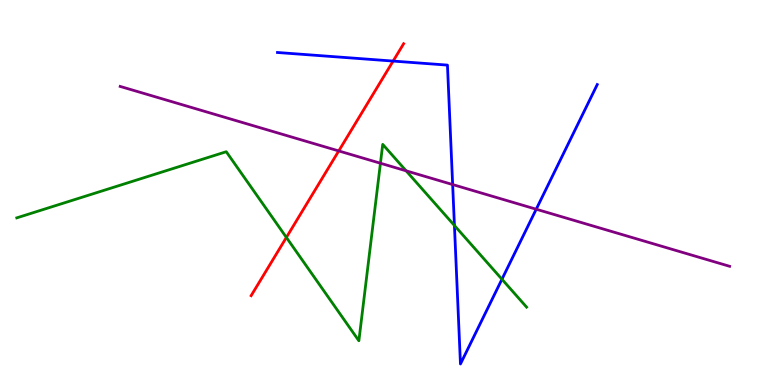[{'lines': ['blue', 'red'], 'intersections': [{'x': 5.07, 'y': 8.41}]}, {'lines': ['green', 'red'], 'intersections': [{'x': 3.7, 'y': 3.83}]}, {'lines': ['purple', 'red'], 'intersections': [{'x': 4.37, 'y': 6.08}]}, {'lines': ['blue', 'green'], 'intersections': [{'x': 5.86, 'y': 4.14}, {'x': 6.48, 'y': 2.75}]}, {'lines': ['blue', 'purple'], 'intersections': [{'x': 5.84, 'y': 5.21}, {'x': 6.92, 'y': 4.57}]}, {'lines': ['green', 'purple'], 'intersections': [{'x': 4.91, 'y': 5.76}, {'x': 5.24, 'y': 5.56}]}]